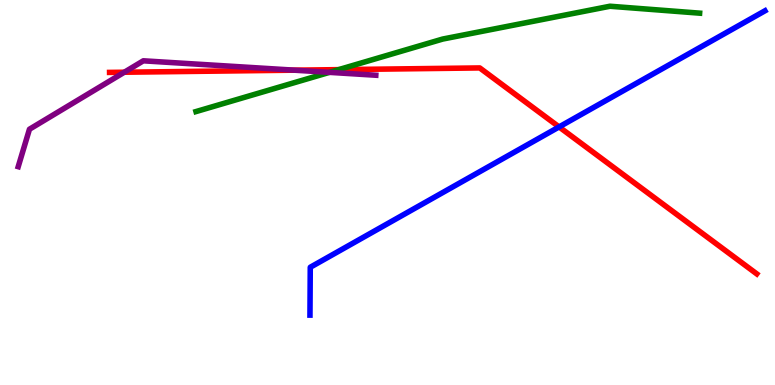[{'lines': ['blue', 'red'], 'intersections': [{'x': 7.21, 'y': 6.7}]}, {'lines': ['green', 'red'], 'intersections': [{'x': 4.37, 'y': 8.19}]}, {'lines': ['purple', 'red'], 'intersections': [{'x': 1.6, 'y': 8.12}, {'x': 3.8, 'y': 8.18}]}, {'lines': ['blue', 'green'], 'intersections': []}, {'lines': ['blue', 'purple'], 'intersections': []}, {'lines': ['green', 'purple'], 'intersections': [{'x': 4.25, 'y': 8.12}]}]